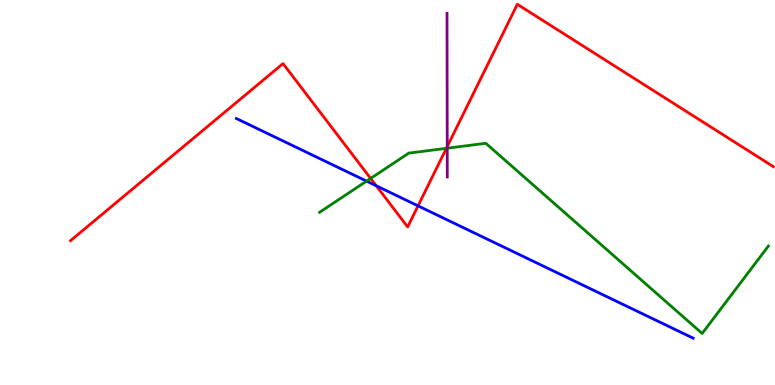[{'lines': ['blue', 'red'], 'intersections': [{'x': 4.85, 'y': 5.17}, {'x': 5.39, 'y': 4.65}]}, {'lines': ['green', 'red'], 'intersections': [{'x': 4.78, 'y': 5.37}, {'x': 5.76, 'y': 6.15}]}, {'lines': ['purple', 'red'], 'intersections': [{'x': 5.77, 'y': 6.19}]}, {'lines': ['blue', 'green'], 'intersections': [{'x': 4.73, 'y': 5.3}]}, {'lines': ['blue', 'purple'], 'intersections': []}, {'lines': ['green', 'purple'], 'intersections': [{'x': 5.77, 'y': 6.15}]}]